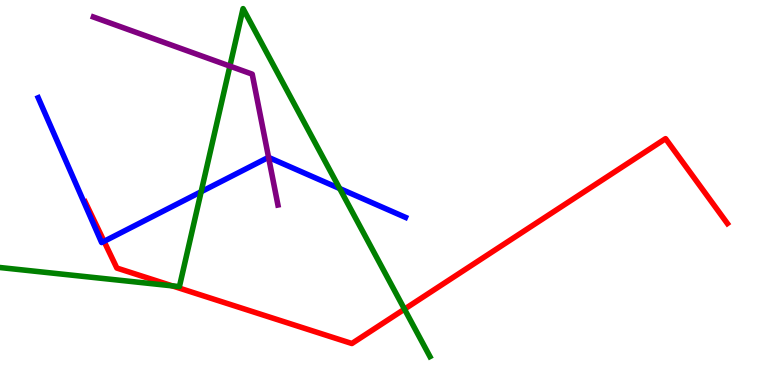[{'lines': ['blue', 'red'], 'intersections': [{'x': 1.34, 'y': 3.73}]}, {'lines': ['green', 'red'], 'intersections': [{'x': 2.22, 'y': 2.58}, {'x': 5.22, 'y': 1.97}]}, {'lines': ['purple', 'red'], 'intersections': []}, {'lines': ['blue', 'green'], 'intersections': [{'x': 2.6, 'y': 5.02}, {'x': 4.38, 'y': 5.1}]}, {'lines': ['blue', 'purple'], 'intersections': [{'x': 3.47, 'y': 5.91}]}, {'lines': ['green', 'purple'], 'intersections': [{'x': 2.97, 'y': 8.28}]}]